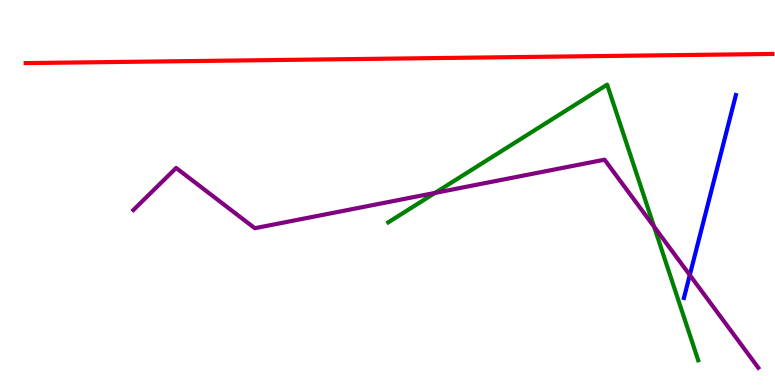[{'lines': ['blue', 'red'], 'intersections': []}, {'lines': ['green', 'red'], 'intersections': []}, {'lines': ['purple', 'red'], 'intersections': []}, {'lines': ['blue', 'green'], 'intersections': []}, {'lines': ['blue', 'purple'], 'intersections': [{'x': 8.9, 'y': 2.86}]}, {'lines': ['green', 'purple'], 'intersections': [{'x': 5.61, 'y': 4.99}, {'x': 8.44, 'y': 4.11}]}]